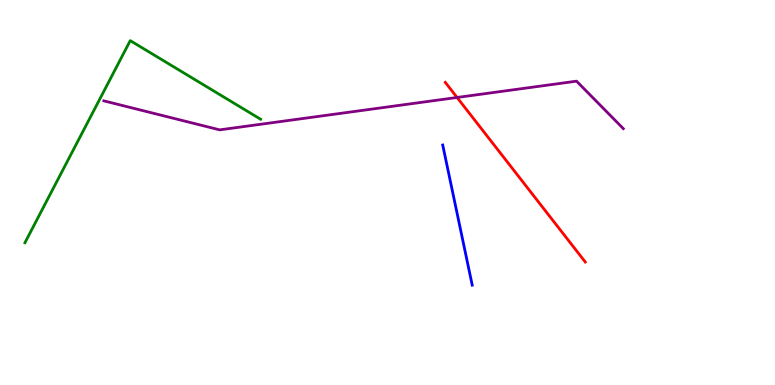[{'lines': ['blue', 'red'], 'intersections': []}, {'lines': ['green', 'red'], 'intersections': []}, {'lines': ['purple', 'red'], 'intersections': [{'x': 5.9, 'y': 7.47}]}, {'lines': ['blue', 'green'], 'intersections': []}, {'lines': ['blue', 'purple'], 'intersections': []}, {'lines': ['green', 'purple'], 'intersections': []}]